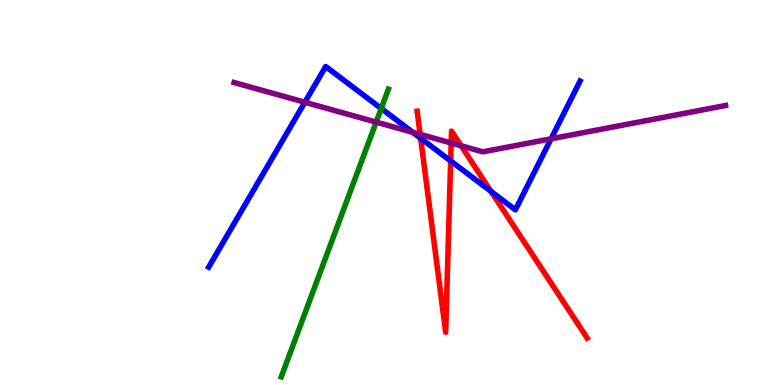[{'lines': ['blue', 'red'], 'intersections': [{'x': 5.43, 'y': 6.41}, {'x': 5.81, 'y': 5.82}, {'x': 6.34, 'y': 5.03}]}, {'lines': ['green', 'red'], 'intersections': []}, {'lines': ['purple', 'red'], 'intersections': [{'x': 5.42, 'y': 6.51}, {'x': 5.82, 'y': 6.29}, {'x': 5.95, 'y': 6.21}]}, {'lines': ['blue', 'green'], 'intersections': [{'x': 4.92, 'y': 7.18}]}, {'lines': ['blue', 'purple'], 'intersections': [{'x': 3.93, 'y': 7.34}, {'x': 5.33, 'y': 6.56}, {'x': 7.11, 'y': 6.39}]}, {'lines': ['green', 'purple'], 'intersections': [{'x': 4.85, 'y': 6.83}]}]